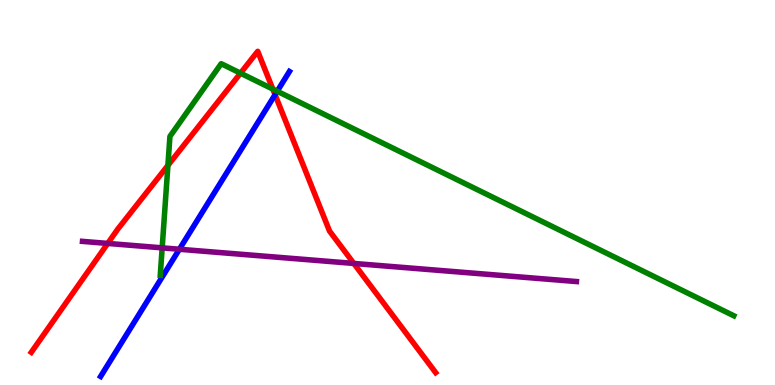[{'lines': ['blue', 'red'], 'intersections': [{'x': 3.55, 'y': 7.54}]}, {'lines': ['green', 'red'], 'intersections': [{'x': 2.17, 'y': 5.7}, {'x': 3.1, 'y': 8.1}, {'x': 3.52, 'y': 7.69}]}, {'lines': ['purple', 'red'], 'intersections': [{'x': 1.39, 'y': 3.68}, {'x': 4.57, 'y': 3.16}]}, {'lines': ['blue', 'green'], 'intersections': [{'x': 3.58, 'y': 7.63}]}, {'lines': ['blue', 'purple'], 'intersections': [{'x': 2.31, 'y': 3.53}]}, {'lines': ['green', 'purple'], 'intersections': [{'x': 2.09, 'y': 3.56}]}]